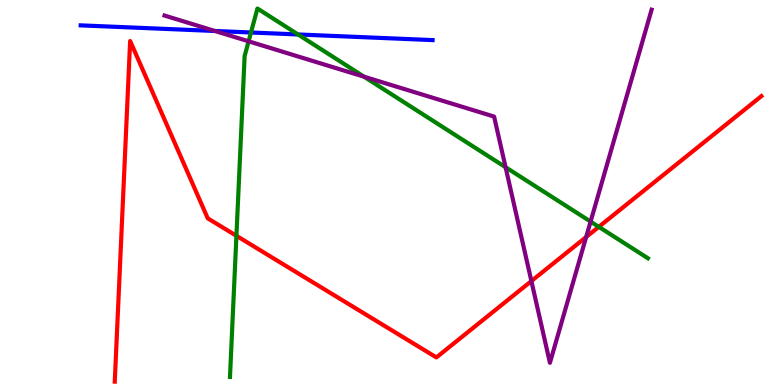[{'lines': ['blue', 'red'], 'intersections': []}, {'lines': ['green', 'red'], 'intersections': [{'x': 3.05, 'y': 3.88}, {'x': 7.73, 'y': 4.11}]}, {'lines': ['purple', 'red'], 'intersections': [{'x': 6.86, 'y': 2.7}, {'x': 7.56, 'y': 3.84}]}, {'lines': ['blue', 'green'], 'intersections': [{'x': 3.24, 'y': 9.16}, {'x': 3.85, 'y': 9.1}]}, {'lines': ['blue', 'purple'], 'intersections': [{'x': 2.77, 'y': 9.2}]}, {'lines': ['green', 'purple'], 'intersections': [{'x': 3.21, 'y': 8.93}, {'x': 4.7, 'y': 8.01}, {'x': 6.52, 'y': 5.66}, {'x': 7.62, 'y': 4.24}]}]